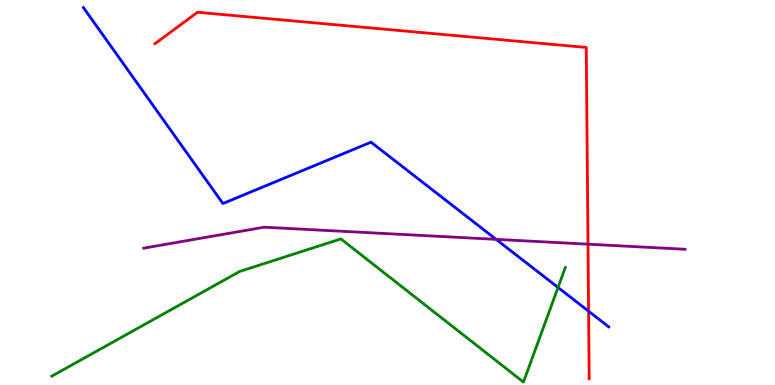[{'lines': ['blue', 'red'], 'intersections': [{'x': 7.59, 'y': 1.92}]}, {'lines': ['green', 'red'], 'intersections': []}, {'lines': ['purple', 'red'], 'intersections': [{'x': 7.59, 'y': 3.66}]}, {'lines': ['blue', 'green'], 'intersections': [{'x': 7.2, 'y': 2.53}]}, {'lines': ['blue', 'purple'], 'intersections': [{'x': 6.4, 'y': 3.78}]}, {'lines': ['green', 'purple'], 'intersections': []}]